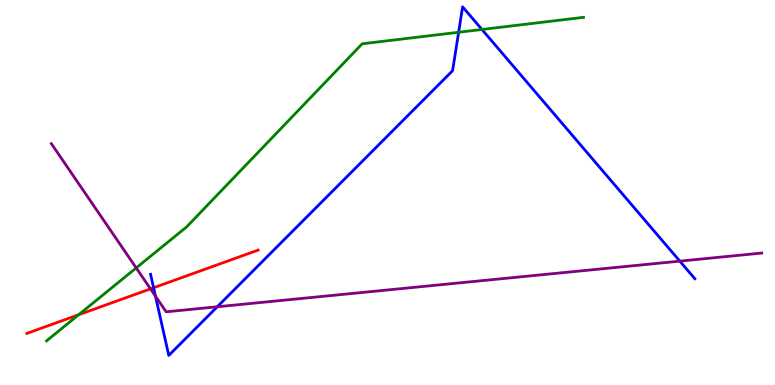[{'lines': ['blue', 'red'], 'intersections': [{'x': 1.98, 'y': 2.53}]}, {'lines': ['green', 'red'], 'intersections': [{'x': 1.01, 'y': 1.82}]}, {'lines': ['purple', 'red'], 'intersections': [{'x': 1.94, 'y': 2.5}]}, {'lines': ['blue', 'green'], 'intersections': [{'x': 5.92, 'y': 9.16}, {'x': 6.22, 'y': 9.23}]}, {'lines': ['blue', 'purple'], 'intersections': [{'x': 2.01, 'y': 2.31}, {'x': 2.8, 'y': 2.03}, {'x': 8.77, 'y': 3.22}]}, {'lines': ['green', 'purple'], 'intersections': [{'x': 1.76, 'y': 3.04}]}]